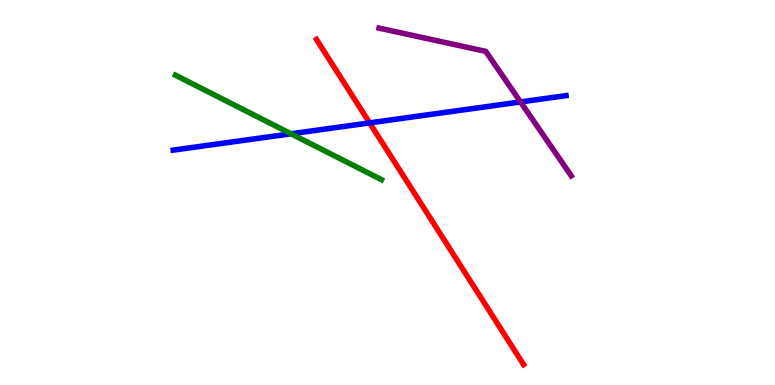[{'lines': ['blue', 'red'], 'intersections': [{'x': 4.77, 'y': 6.81}]}, {'lines': ['green', 'red'], 'intersections': []}, {'lines': ['purple', 'red'], 'intersections': []}, {'lines': ['blue', 'green'], 'intersections': [{'x': 3.76, 'y': 6.52}]}, {'lines': ['blue', 'purple'], 'intersections': [{'x': 6.72, 'y': 7.35}]}, {'lines': ['green', 'purple'], 'intersections': []}]